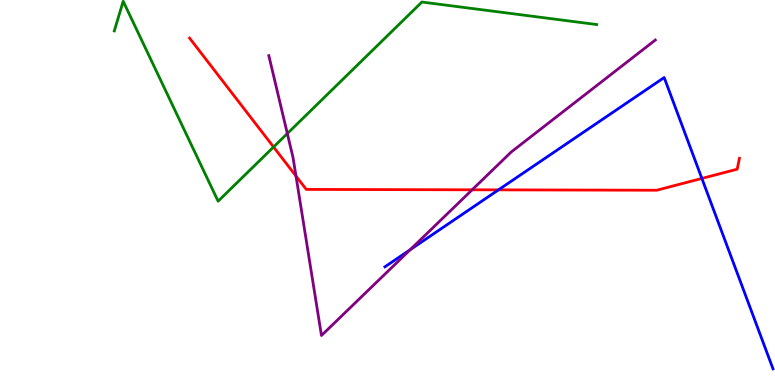[{'lines': ['blue', 'red'], 'intersections': [{'x': 6.43, 'y': 5.07}, {'x': 9.06, 'y': 5.37}]}, {'lines': ['green', 'red'], 'intersections': [{'x': 3.53, 'y': 6.18}]}, {'lines': ['purple', 'red'], 'intersections': [{'x': 3.82, 'y': 5.43}, {'x': 6.09, 'y': 5.07}]}, {'lines': ['blue', 'green'], 'intersections': []}, {'lines': ['blue', 'purple'], 'intersections': [{'x': 5.29, 'y': 3.51}]}, {'lines': ['green', 'purple'], 'intersections': [{'x': 3.71, 'y': 6.53}]}]